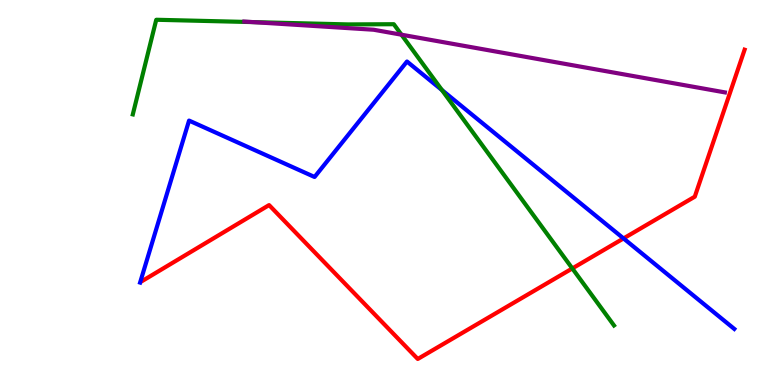[{'lines': ['blue', 'red'], 'intersections': [{'x': 8.05, 'y': 3.81}]}, {'lines': ['green', 'red'], 'intersections': [{'x': 7.38, 'y': 3.03}]}, {'lines': ['purple', 'red'], 'intersections': []}, {'lines': ['blue', 'green'], 'intersections': [{'x': 5.7, 'y': 7.66}]}, {'lines': ['blue', 'purple'], 'intersections': []}, {'lines': ['green', 'purple'], 'intersections': [{'x': 3.27, 'y': 9.43}, {'x': 5.18, 'y': 9.1}]}]